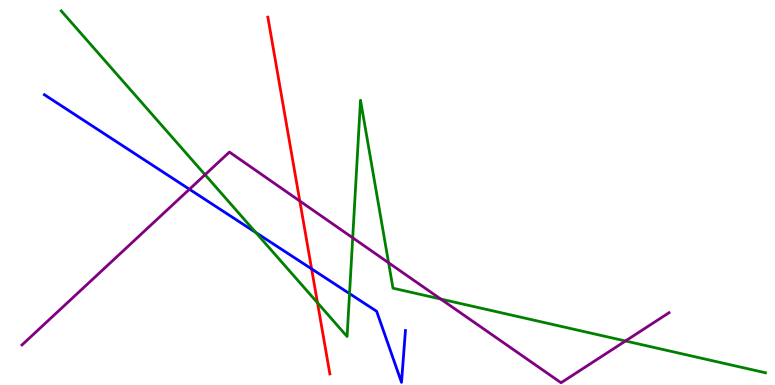[{'lines': ['blue', 'red'], 'intersections': [{'x': 4.02, 'y': 3.02}]}, {'lines': ['green', 'red'], 'intersections': [{'x': 4.1, 'y': 2.14}]}, {'lines': ['purple', 'red'], 'intersections': [{'x': 3.87, 'y': 4.78}]}, {'lines': ['blue', 'green'], 'intersections': [{'x': 3.3, 'y': 3.96}, {'x': 4.51, 'y': 2.37}]}, {'lines': ['blue', 'purple'], 'intersections': [{'x': 2.44, 'y': 5.08}]}, {'lines': ['green', 'purple'], 'intersections': [{'x': 2.65, 'y': 5.46}, {'x': 4.55, 'y': 3.82}, {'x': 5.01, 'y': 3.17}, {'x': 5.69, 'y': 2.23}, {'x': 8.07, 'y': 1.14}]}]